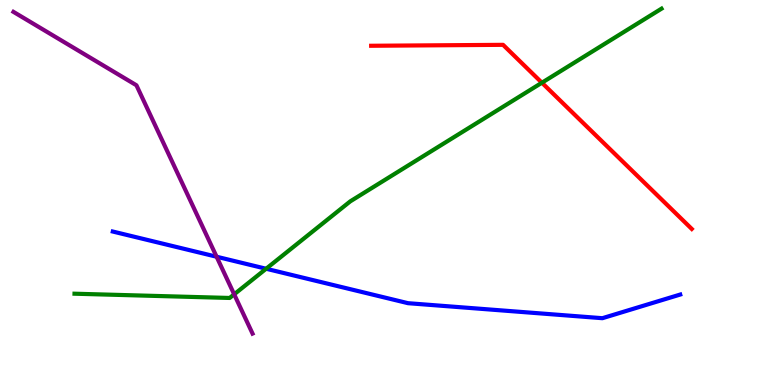[{'lines': ['blue', 'red'], 'intersections': []}, {'lines': ['green', 'red'], 'intersections': [{'x': 6.99, 'y': 7.85}]}, {'lines': ['purple', 'red'], 'intersections': []}, {'lines': ['blue', 'green'], 'intersections': [{'x': 3.43, 'y': 3.02}]}, {'lines': ['blue', 'purple'], 'intersections': [{'x': 2.79, 'y': 3.33}]}, {'lines': ['green', 'purple'], 'intersections': [{'x': 3.02, 'y': 2.36}]}]